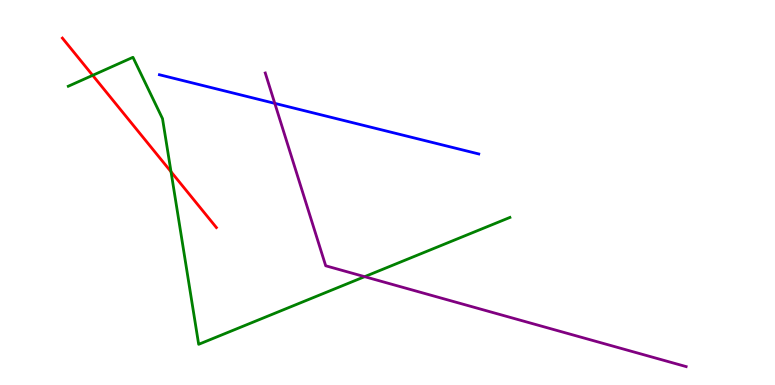[{'lines': ['blue', 'red'], 'intersections': []}, {'lines': ['green', 'red'], 'intersections': [{'x': 1.2, 'y': 8.04}, {'x': 2.21, 'y': 5.54}]}, {'lines': ['purple', 'red'], 'intersections': []}, {'lines': ['blue', 'green'], 'intersections': []}, {'lines': ['blue', 'purple'], 'intersections': [{'x': 3.55, 'y': 7.32}]}, {'lines': ['green', 'purple'], 'intersections': [{'x': 4.7, 'y': 2.81}]}]